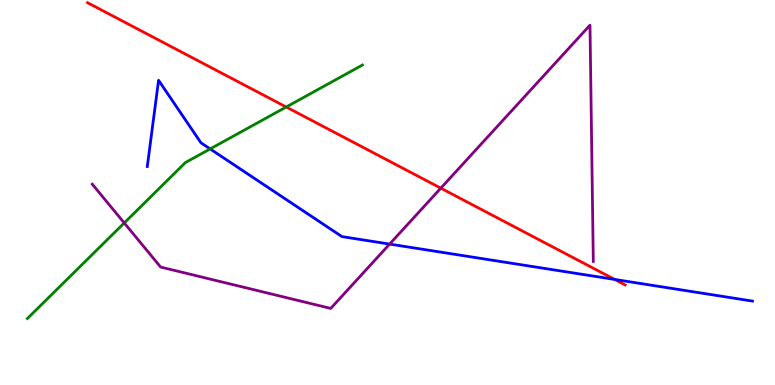[{'lines': ['blue', 'red'], 'intersections': [{'x': 7.93, 'y': 2.74}]}, {'lines': ['green', 'red'], 'intersections': [{'x': 3.69, 'y': 7.22}]}, {'lines': ['purple', 'red'], 'intersections': [{'x': 5.69, 'y': 5.11}]}, {'lines': ['blue', 'green'], 'intersections': [{'x': 2.71, 'y': 6.13}]}, {'lines': ['blue', 'purple'], 'intersections': [{'x': 5.03, 'y': 3.66}]}, {'lines': ['green', 'purple'], 'intersections': [{'x': 1.6, 'y': 4.21}]}]